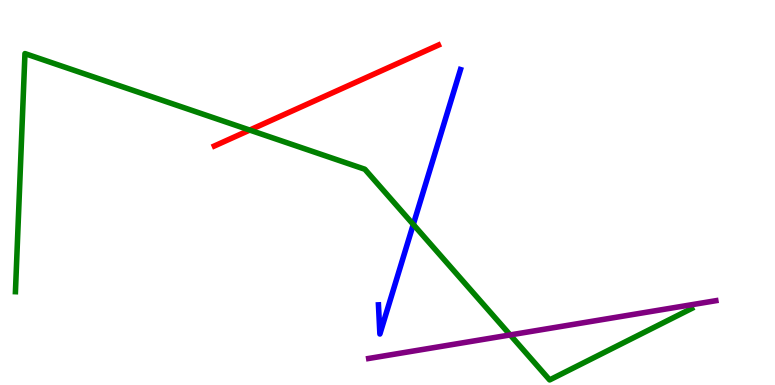[{'lines': ['blue', 'red'], 'intersections': []}, {'lines': ['green', 'red'], 'intersections': [{'x': 3.22, 'y': 6.62}]}, {'lines': ['purple', 'red'], 'intersections': []}, {'lines': ['blue', 'green'], 'intersections': [{'x': 5.33, 'y': 4.17}]}, {'lines': ['blue', 'purple'], 'intersections': []}, {'lines': ['green', 'purple'], 'intersections': [{'x': 6.58, 'y': 1.3}]}]